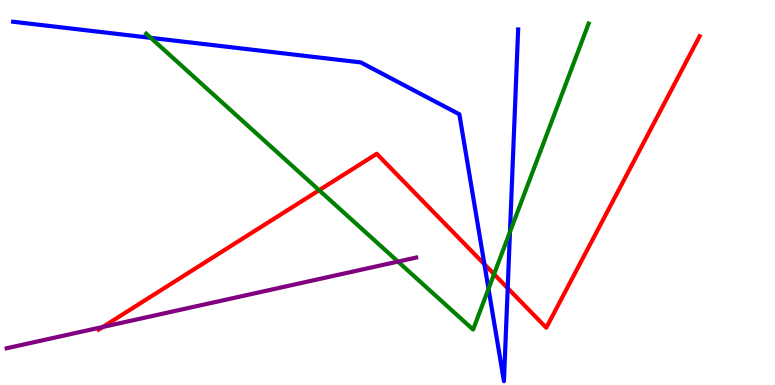[{'lines': ['blue', 'red'], 'intersections': [{'x': 6.25, 'y': 3.14}, {'x': 6.55, 'y': 2.52}]}, {'lines': ['green', 'red'], 'intersections': [{'x': 4.12, 'y': 5.06}, {'x': 6.37, 'y': 2.88}]}, {'lines': ['purple', 'red'], 'intersections': [{'x': 1.33, 'y': 1.51}]}, {'lines': ['blue', 'green'], 'intersections': [{'x': 1.95, 'y': 9.02}, {'x': 6.3, 'y': 2.5}, {'x': 6.58, 'y': 3.98}]}, {'lines': ['blue', 'purple'], 'intersections': []}, {'lines': ['green', 'purple'], 'intersections': [{'x': 5.14, 'y': 3.21}]}]